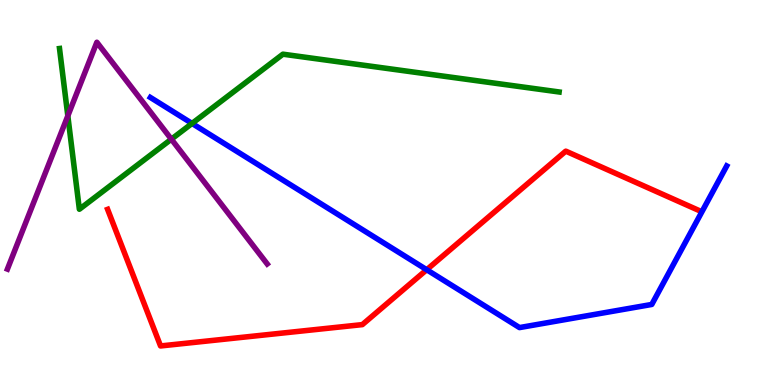[{'lines': ['blue', 'red'], 'intersections': [{'x': 5.51, 'y': 2.99}]}, {'lines': ['green', 'red'], 'intersections': []}, {'lines': ['purple', 'red'], 'intersections': []}, {'lines': ['blue', 'green'], 'intersections': [{'x': 2.48, 'y': 6.79}]}, {'lines': ['blue', 'purple'], 'intersections': []}, {'lines': ['green', 'purple'], 'intersections': [{'x': 0.875, 'y': 6.99}, {'x': 2.21, 'y': 6.38}]}]